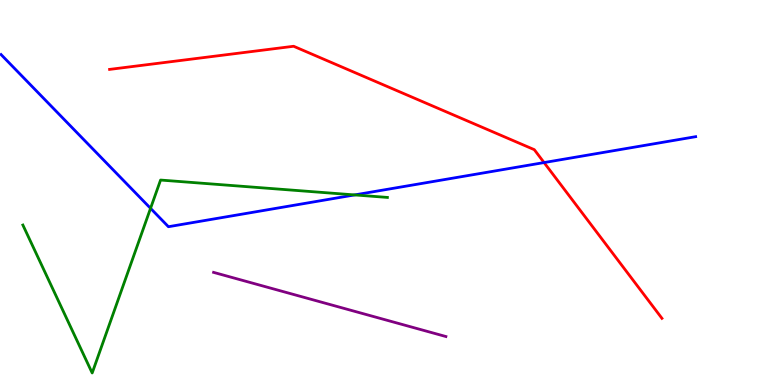[{'lines': ['blue', 'red'], 'intersections': [{'x': 7.02, 'y': 5.78}]}, {'lines': ['green', 'red'], 'intersections': []}, {'lines': ['purple', 'red'], 'intersections': []}, {'lines': ['blue', 'green'], 'intersections': [{'x': 1.94, 'y': 4.59}, {'x': 4.58, 'y': 4.94}]}, {'lines': ['blue', 'purple'], 'intersections': []}, {'lines': ['green', 'purple'], 'intersections': []}]